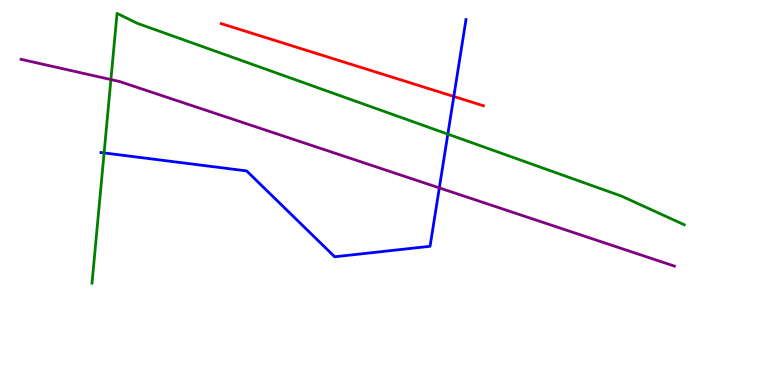[{'lines': ['blue', 'red'], 'intersections': [{'x': 5.86, 'y': 7.49}]}, {'lines': ['green', 'red'], 'intersections': []}, {'lines': ['purple', 'red'], 'intersections': []}, {'lines': ['blue', 'green'], 'intersections': [{'x': 1.34, 'y': 6.03}, {'x': 5.78, 'y': 6.52}]}, {'lines': ['blue', 'purple'], 'intersections': [{'x': 5.67, 'y': 5.12}]}, {'lines': ['green', 'purple'], 'intersections': [{'x': 1.43, 'y': 7.93}]}]